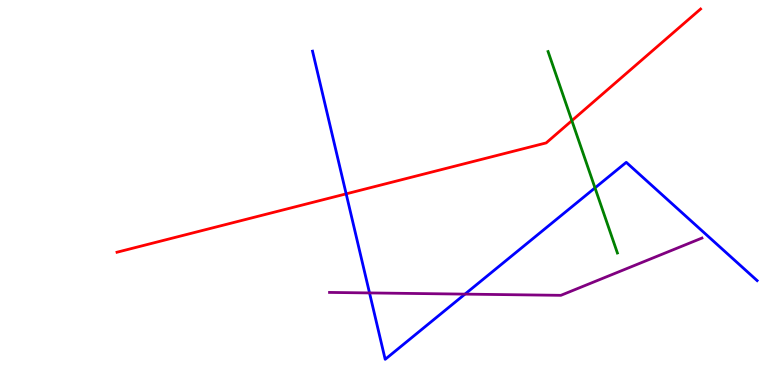[{'lines': ['blue', 'red'], 'intersections': [{'x': 4.47, 'y': 4.96}]}, {'lines': ['green', 'red'], 'intersections': [{'x': 7.38, 'y': 6.87}]}, {'lines': ['purple', 'red'], 'intersections': []}, {'lines': ['blue', 'green'], 'intersections': [{'x': 7.68, 'y': 5.12}]}, {'lines': ['blue', 'purple'], 'intersections': [{'x': 4.77, 'y': 2.39}, {'x': 6.0, 'y': 2.36}]}, {'lines': ['green', 'purple'], 'intersections': []}]